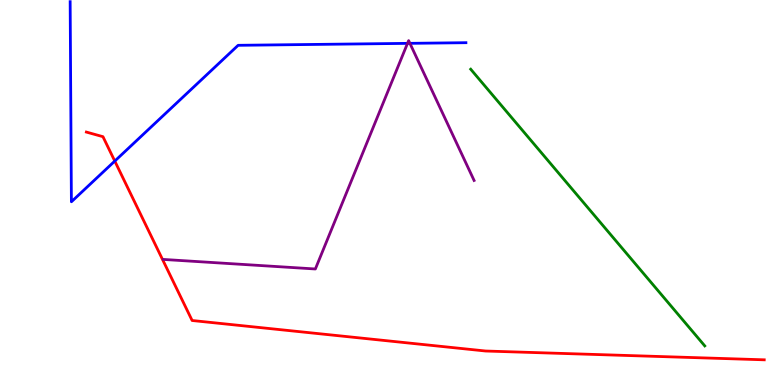[{'lines': ['blue', 'red'], 'intersections': [{'x': 1.48, 'y': 5.82}]}, {'lines': ['green', 'red'], 'intersections': []}, {'lines': ['purple', 'red'], 'intersections': []}, {'lines': ['blue', 'green'], 'intersections': []}, {'lines': ['blue', 'purple'], 'intersections': [{'x': 5.26, 'y': 8.87}, {'x': 5.29, 'y': 8.87}]}, {'lines': ['green', 'purple'], 'intersections': []}]